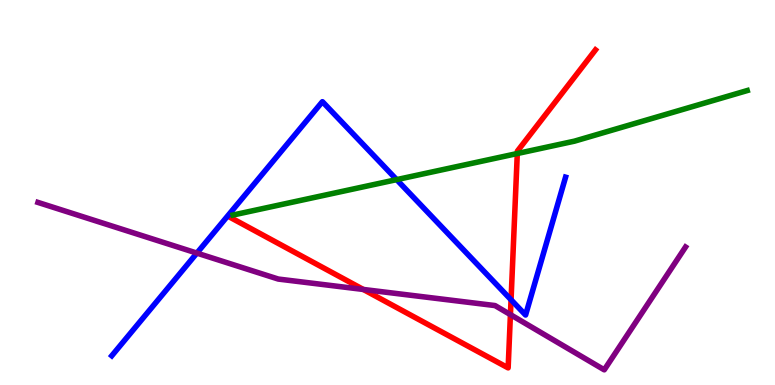[{'lines': ['blue', 'red'], 'intersections': [{'x': 6.59, 'y': 2.21}]}, {'lines': ['green', 'red'], 'intersections': [{'x': 6.67, 'y': 6.01}]}, {'lines': ['purple', 'red'], 'intersections': [{'x': 4.69, 'y': 2.48}, {'x': 6.59, 'y': 1.83}]}, {'lines': ['blue', 'green'], 'intersections': [{'x': 5.12, 'y': 5.33}]}, {'lines': ['blue', 'purple'], 'intersections': [{'x': 2.54, 'y': 3.43}]}, {'lines': ['green', 'purple'], 'intersections': []}]